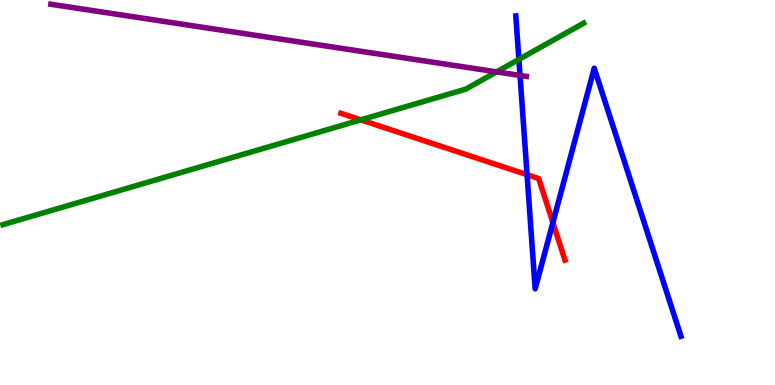[{'lines': ['blue', 'red'], 'intersections': [{'x': 6.8, 'y': 5.46}, {'x': 7.13, 'y': 4.22}]}, {'lines': ['green', 'red'], 'intersections': [{'x': 4.66, 'y': 6.89}]}, {'lines': ['purple', 'red'], 'intersections': []}, {'lines': ['blue', 'green'], 'intersections': [{'x': 6.7, 'y': 8.46}]}, {'lines': ['blue', 'purple'], 'intersections': [{'x': 6.71, 'y': 8.04}]}, {'lines': ['green', 'purple'], 'intersections': [{'x': 6.41, 'y': 8.13}]}]